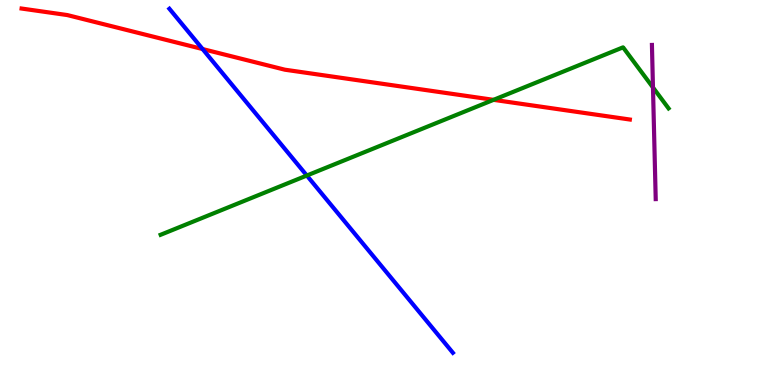[{'lines': ['blue', 'red'], 'intersections': [{'x': 2.61, 'y': 8.73}]}, {'lines': ['green', 'red'], 'intersections': [{'x': 6.37, 'y': 7.41}]}, {'lines': ['purple', 'red'], 'intersections': []}, {'lines': ['blue', 'green'], 'intersections': [{'x': 3.96, 'y': 5.44}]}, {'lines': ['blue', 'purple'], 'intersections': []}, {'lines': ['green', 'purple'], 'intersections': [{'x': 8.43, 'y': 7.73}]}]